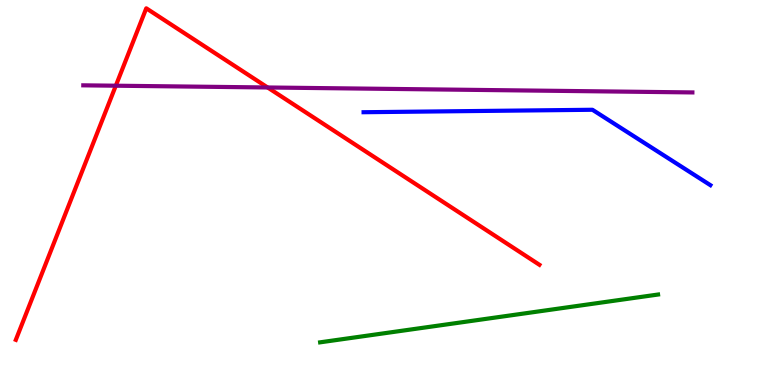[{'lines': ['blue', 'red'], 'intersections': []}, {'lines': ['green', 'red'], 'intersections': []}, {'lines': ['purple', 'red'], 'intersections': [{'x': 1.49, 'y': 7.77}, {'x': 3.45, 'y': 7.73}]}, {'lines': ['blue', 'green'], 'intersections': []}, {'lines': ['blue', 'purple'], 'intersections': []}, {'lines': ['green', 'purple'], 'intersections': []}]